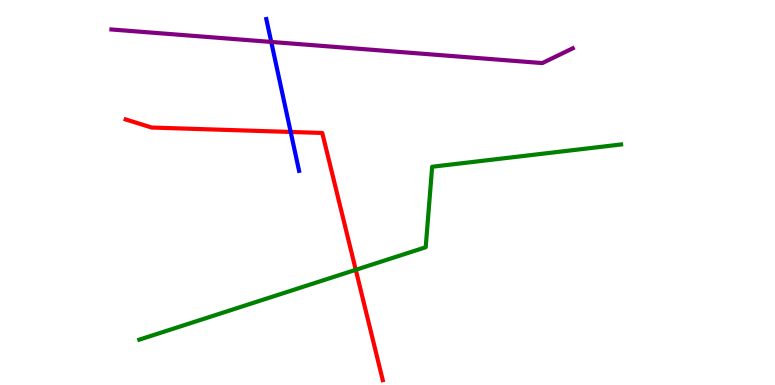[{'lines': ['blue', 'red'], 'intersections': [{'x': 3.75, 'y': 6.57}]}, {'lines': ['green', 'red'], 'intersections': [{'x': 4.59, 'y': 2.99}]}, {'lines': ['purple', 'red'], 'intersections': []}, {'lines': ['blue', 'green'], 'intersections': []}, {'lines': ['blue', 'purple'], 'intersections': [{'x': 3.5, 'y': 8.91}]}, {'lines': ['green', 'purple'], 'intersections': []}]